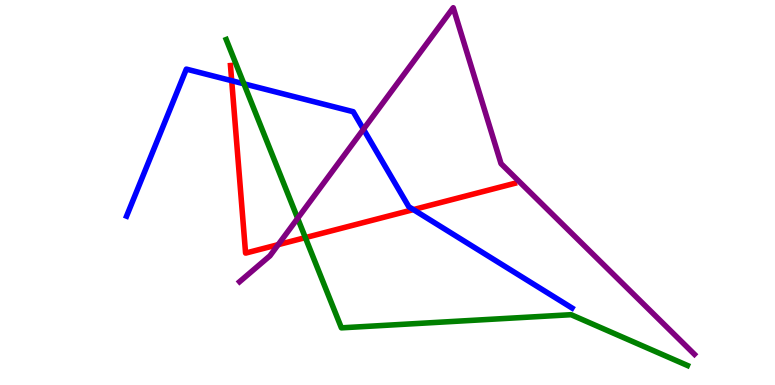[{'lines': ['blue', 'red'], 'intersections': [{'x': 2.99, 'y': 7.9}, {'x': 5.33, 'y': 4.56}]}, {'lines': ['green', 'red'], 'intersections': [{'x': 3.94, 'y': 3.83}]}, {'lines': ['purple', 'red'], 'intersections': [{'x': 3.59, 'y': 3.65}]}, {'lines': ['blue', 'green'], 'intersections': [{'x': 3.15, 'y': 7.82}]}, {'lines': ['blue', 'purple'], 'intersections': [{'x': 4.69, 'y': 6.64}]}, {'lines': ['green', 'purple'], 'intersections': [{'x': 3.84, 'y': 4.33}]}]